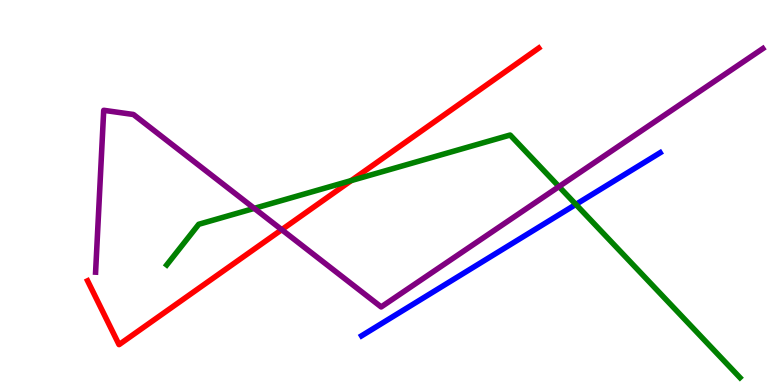[{'lines': ['blue', 'red'], 'intersections': []}, {'lines': ['green', 'red'], 'intersections': [{'x': 4.53, 'y': 5.31}]}, {'lines': ['purple', 'red'], 'intersections': [{'x': 3.64, 'y': 4.03}]}, {'lines': ['blue', 'green'], 'intersections': [{'x': 7.43, 'y': 4.69}]}, {'lines': ['blue', 'purple'], 'intersections': []}, {'lines': ['green', 'purple'], 'intersections': [{'x': 3.28, 'y': 4.59}, {'x': 7.21, 'y': 5.15}]}]